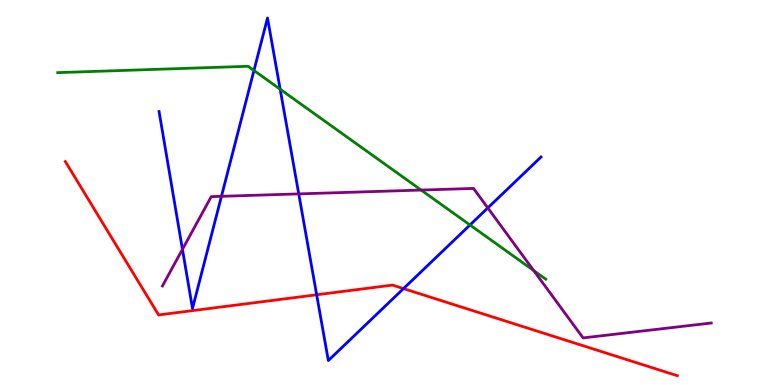[{'lines': ['blue', 'red'], 'intersections': [{'x': 4.09, 'y': 2.34}, {'x': 5.21, 'y': 2.5}]}, {'lines': ['green', 'red'], 'intersections': []}, {'lines': ['purple', 'red'], 'intersections': []}, {'lines': ['blue', 'green'], 'intersections': [{'x': 3.28, 'y': 8.17}, {'x': 3.62, 'y': 7.68}, {'x': 6.06, 'y': 4.16}]}, {'lines': ['blue', 'purple'], 'intersections': [{'x': 2.35, 'y': 3.52}, {'x': 2.86, 'y': 4.9}, {'x': 3.85, 'y': 4.96}, {'x': 6.29, 'y': 4.6}]}, {'lines': ['green', 'purple'], 'intersections': [{'x': 5.43, 'y': 5.06}, {'x': 6.89, 'y': 2.97}]}]